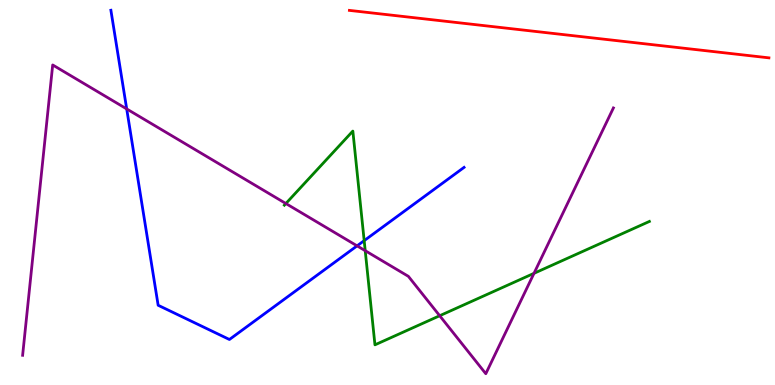[{'lines': ['blue', 'red'], 'intersections': []}, {'lines': ['green', 'red'], 'intersections': []}, {'lines': ['purple', 'red'], 'intersections': []}, {'lines': ['blue', 'green'], 'intersections': [{'x': 4.7, 'y': 3.75}]}, {'lines': ['blue', 'purple'], 'intersections': [{'x': 1.63, 'y': 7.17}, {'x': 4.61, 'y': 3.61}]}, {'lines': ['green', 'purple'], 'intersections': [{'x': 3.69, 'y': 4.71}, {'x': 4.71, 'y': 3.49}, {'x': 5.67, 'y': 1.8}, {'x': 6.89, 'y': 2.9}]}]